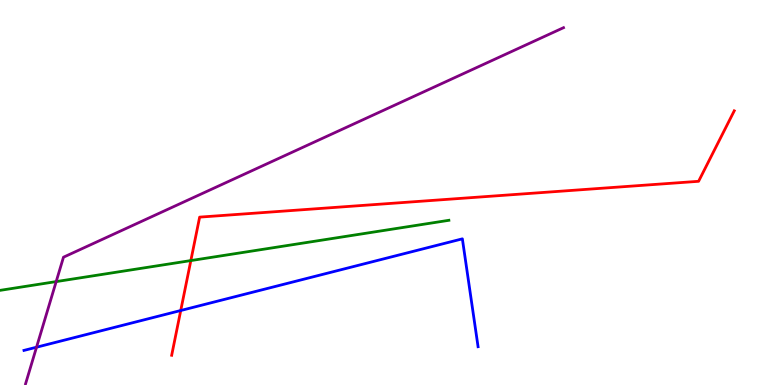[{'lines': ['blue', 'red'], 'intersections': [{'x': 2.33, 'y': 1.93}]}, {'lines': ['green', 'red'], 'intersections': [{'x': 2.46, 'y': 3.23}]}, {'lines': ['purple', 'red'], 'intersections': []}, {'lines': ['blue', 'green'], 'intersections': []}, {'lines': ['blue', 'purple'], 'intersections': [{'x': 0.471, 'y': 0.982}]}, {'lines': ['green', 'purple'], 'intersections': [{'x': 0.725, 'y': 2.69}]}]